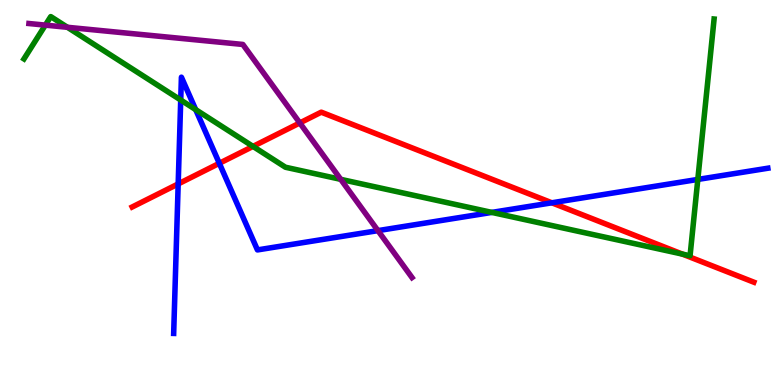[{'lines': ['blue', 'red'], 'intersections': [{'x': 2.3, 'y': 5.22}, {'x': 2.83, 'y': 5.76}, {'x': 7.12, 'y': 4.73}]}, {'lines': ['green', 'red'], 'intersections': [{'x': 3.26, 'y': 6.2}, {'x': 8.81, 'y': 3.4}]}, {'lines': ['purple', 'red'], 'intersections': [{'x': 3.87, 'y': 6.81}]}, {'lines': ['blue', 'green'], 'intersections': [{'x': 2.33, 'y': 7.4}, {'x': 2.53, 'y': 7.15}, {'x': 6.35, 'y': 4.48}, {'x': 9.0, 'y': 5.34}]}, {'lines': ['blue', 'purple'], 'intersections': [{'x': 4.88, 'y': 4.01}]}, {'lines': ['green', 'purple'], 'intersections': [{'x': 0.585, 'y': 9.35}, {'x': 0.87, 'y': 9.29}, {'x': 4.4, 'y': 5.34}]}]